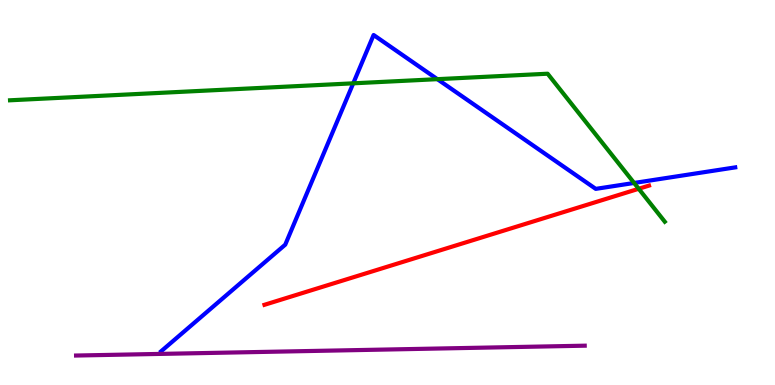[{'lines': ['blue', 'red'], 'intersections': []}, {'lines': ['green', 'red'], 'intersections': [{'x': 8.24, 'y': 5.1}]}, {'lines': ['purple', 'red'], 'intersections': []}, {'lines': ['blue', 'green'], 'intersections': [{'x': 4.56, 'y': 7.84}, {'x': 5.64, 'y': 7.94}, {'x': 8.18, 'y': 5.25}]}, {'lines': ['blue', 'purple'], 'intersections': []}, {'lines': ['green', 'purple'], 'intersections': []}]